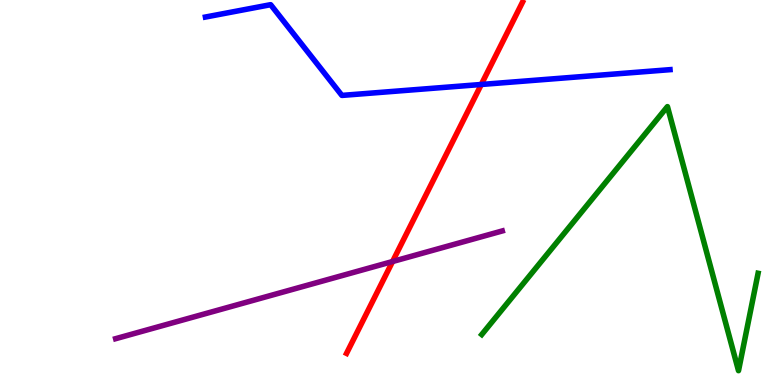[{'lines': ['blue', 'red'], 'intersections': [{'x': 6.21, 'y': 7.81}]}, {'lines': ['green', 'red'], 'intersections': []}, {'lines': ['purple', 'red'], 'intersections': [{'x': 5.07, 'y': 3.21}]}, {'lines': ['blue', 'green'], 'intersections': []}, {'lines': ['blue', 'purple'], 'intersections': []}, {'lines': ['green', 'purple'], 'intersections': []}]